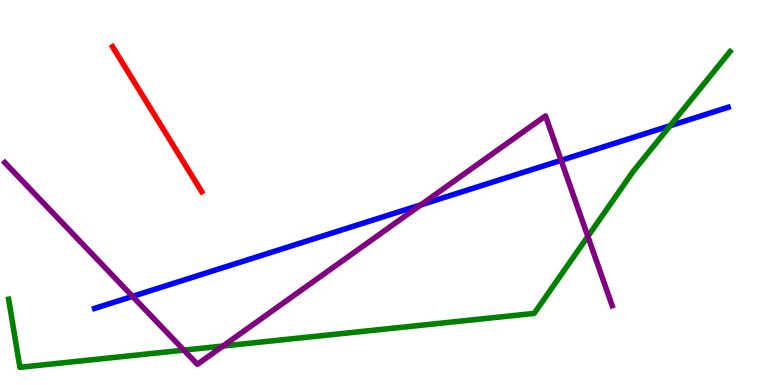[{'lines': ['blue', 'red'], 'intersections': []}, {'lines': ['green', 'red'], 'intersections': []}, {'lines': ['purple', 'red'], 'intersections': []}, {'lines': ['blue', 'green'], 'intersections': [{'x': 8.65, 'y': 6.73}]}, {'lines': ['blue', 'purple'], 'intersections': [{'x': 1.71, 'y': 2.3}, {'x': 5.43, 'y': 4.68}, {'x': 7.24, 'y': 5.84}]}, {'lines': ['green', 'purple'], 'intersections': [{'x': 2.37, 'y': 0.906}, {'x': 2.88, 'y': 1.01}, {'x': 7.59, 'y': 3.86}]}]